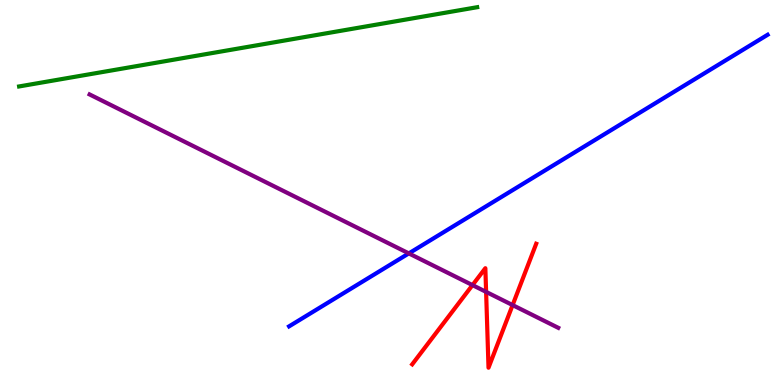[{'lines': ['blue', 'red'], 'intersections': []}, {'lines': ['green', 'red'], 'intersections': []}, {'lines': ['purple', 'red'], 'intersections': [{'x': 6.1, 'y': 2.59}, {'x': 6.27, 'y': 2.42}, {'x': 6.61, 'y': 2.08}]}, {'lines': ['blue', 'green'], 'intersections': []}, {'lines': ['blue', 'purple'], 'intersections': [{'x': 5.28, 'y': 3.42}]}, {'lines': ['green', 'purple'], 'intersections': []}]